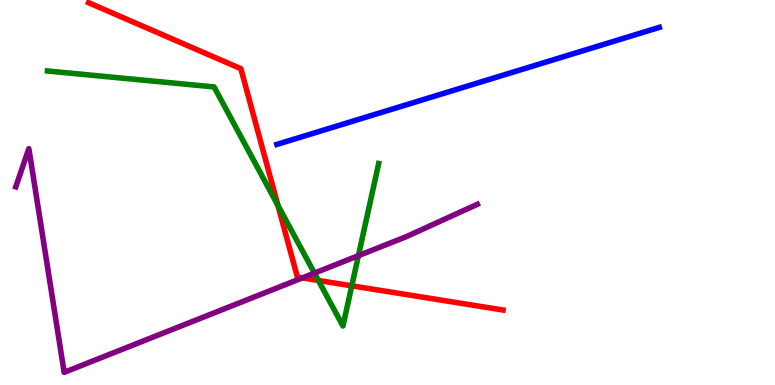[{'lines': ['blue', 'red'], 'intersections': []}, {'lines': ['green', 'red'], 'intersections': [{'x': 3.59, 'y': 4.66}, {'x': 4.11, 'y': 2.72}, {'x': 4.54, 'y': 2.58}]}, {'lines': ['purple', 'red'], 'intersections': [{'x': 3.9, 'y': 2.78}]}, {'lines': ['blue', 'green'], 'intersections': []}, {'lines': ['blue', 'purple'], 'intersections': []}, {'lines': ['green', 'purple'], 'intersections': [{'x': 4.06, 'y': 2.91}, {'x': 4.62, 'y': 3.36}]}]